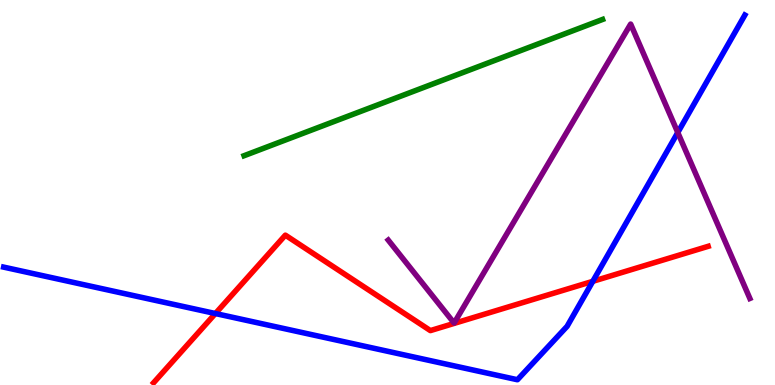[{'lines': ['blue', 'red'], 'intersections': [{'x': 2.78, 'y': 1.86}, {'x': 7.65, 'y': 2.69}]}, {'lines': ['green', 'red'], 'intersections': []}, {'lines': ['purple', 'red'], 'intersections': []}, {'lines': ['blue', 'green'], 'intersections': []}, {'lines': ['blue', 'purple'], 'intersections': [{'x': 8.75, 'y': 6.56}]}, {'lines': ['green', 'purple'], 'intersections': []}]